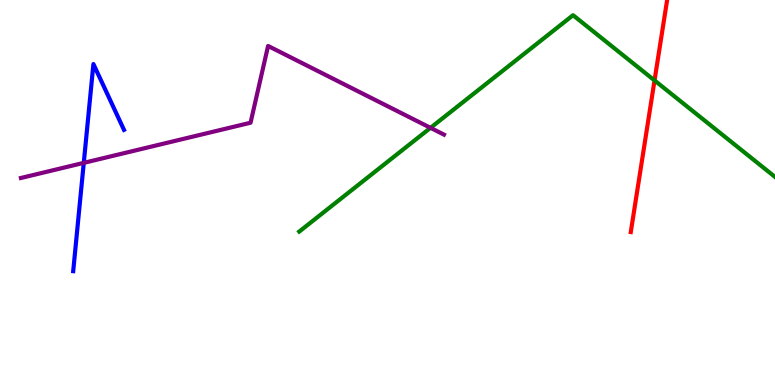[{'lines': ['blue', 'red'], 'intersections': []}, {'lines': ['green', 'red'], 'intersections': [{'x': 8.45, 'y': 7.91}]}, {'lines': ['purple', 'red'], 'intersections': []}, {'lines': ['blue', 'green'], 'intersections': []}, {'lines': ['blue', 'purple'], 'intersections': [{'x': 1.08, 'y': 5.77}]}, {'lines': ['green', 'purple'], 'intersections': [{'x': 5.56, 'y': 6.68}]}]